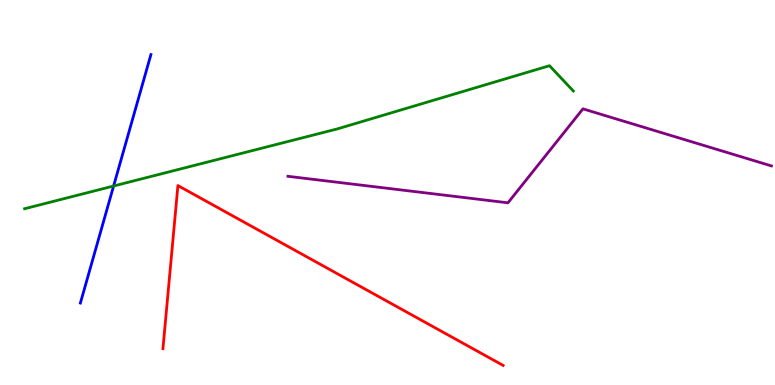[{'lines': ['blue', 'red'], 'intersections': []}, {'lines': ['green', 'red'], 'intersections': []}, {'lines': ['purple', 'red'], 'intersections': []}, {'lines': ['blue', 'green'], 'intersections': [{'x': 1.47, 'y': 5.17}]}, {'lines': ['blue', 'purple'], 'intersections': []}, {'lines': ['green', 'purple'], 'intersections': []}]